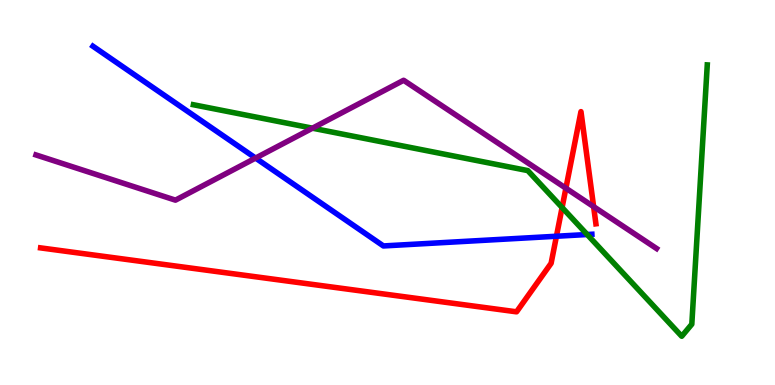[{'lines': ['blue', 'red'], 'intersections': [{'x': 7.18, 'y': 3.86}]}, {'lines': ['green', 'red'], 'intersections': [{'x': 7.25, 'y': 4.61}]}, {'lines': ['purple', 'red'], 'intersections': [{'x': 7.3, 'y': 5.11}, {'x': 7.66, 'y': 4.63}]}, {'lines': ['blue', 'green'], 'intersections': [{'x': 7.58, 'y': 3.91}]}, {'lines': ['blue', 'purple'], 'intersections': [{'x': 3.3, 'y': 5.89}]}, {'lines': ['green', 'purple'], 'intersections': [{'x': 4.03, 'y': 6.67}]}]